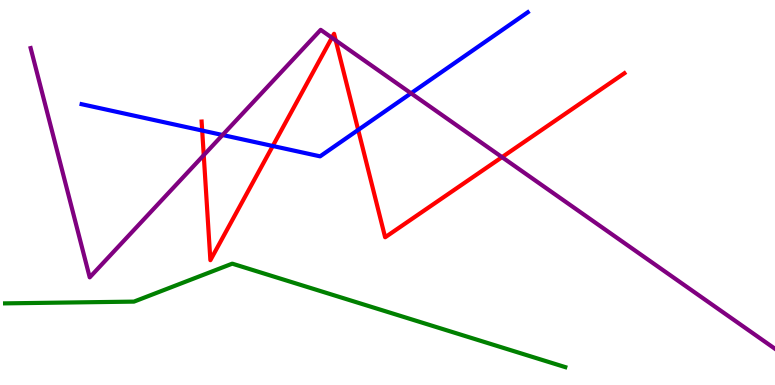[{'lines': ['blue', 'red'], 'intersections': [{'x': 2.61, 'y': 6.61}, {'x': 3.52, 'y': 6.21}, {'x': 4.62, 'y': 6.63}]}, {'lines': ['green', 'red'], 'intersections': []}, {'lines': ['purple', 'red'], 'intersections': [{'x': 2.63, 'y': 5.97}, {'x': 4.28, 'y': 9.02}, {'x': 4.33, 'y': 8.95}, {'x': 6.48, 'y': 5.92}]}, {'lines': ['blue', 'green'], 'intersections': []}, {'lines': ['blue', 'purple'], 'intersections': [{'x': 2.87, 'y': 6.49}, {'x': 5.3, 'y': 7.58}]}, {'lines': ['green', 'purple'], 'intersections': []}]